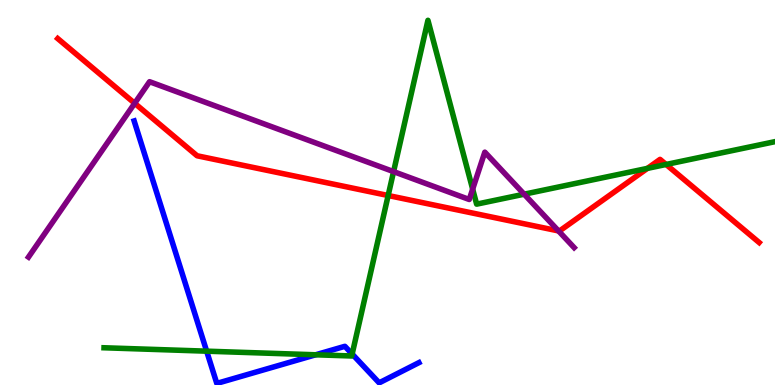[{'lines': ['blue', 'red'], 'intersections': []}, {'lines': ['green', 'red'], 'intersections': [{'x': 5.01, 'y': 4.92}, {'x': 8.35, 'y': 5.63}, {'x': 8.59, 'y': 5.73}]}, {'lines': ['purple', 'red'], 'intersections': [{'x': 1.74, 'y': 7.32}, {'x': 7.21, 'y': 4.0}]}, {'lines': ['blue', 'green'], 'intersections': [{'x': 2.67, 'y': 0.879}, {'x': 4.07, 'y': 0.785}, {'x': 4.54, 'y': 0.804}]}, {'lines': ['blue', 'purple'], 'intersections': []}, {'lines': ['green', 'purple'], 'intersections': [{'x': 5.08, 'y': 5.54}, {'x': 6.1, 'y': 5.09}, {'x': 6.76, 'y': 4.96}]}]